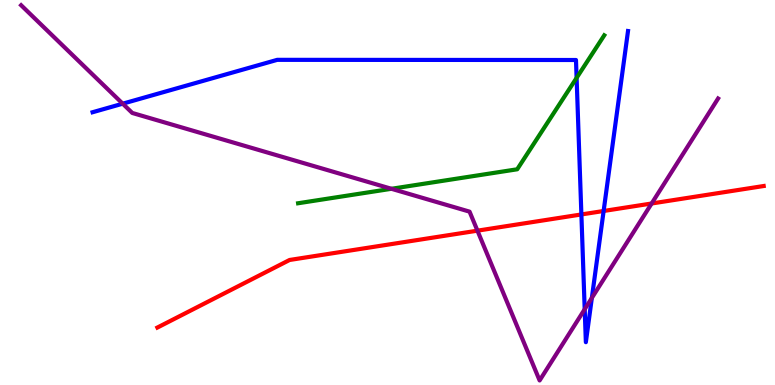[{'lines': ['blue', 'red'], 'intersections': [{'x': 7.5, 'y': 4.43}, {'x': 7.79, 'y': 4.52}]}, {'lines': ['green', 'red'], 'intersections': []}, {'lines': ['purple', 'red'], 'intersections': [{'x': 6.16, 'y': 4.01}, {'x': 8.41, 'y': 4.71}]}, {'lines': ['blue', 'green'], 'intersections': [{'x': 7.44, 'y': 7.98}]}, {'lines': ['blue', 'purple'], 'intersections': [{'x': 1.58, 'y': 7.31}, {'x': 7.54, 'y': 1.97}, {'x': 7.64, 'y': 2.26}]}, {'lines': ['green', 'purple'], 'intersections': [{'x': 5.05, 'y': 5.1}]}]